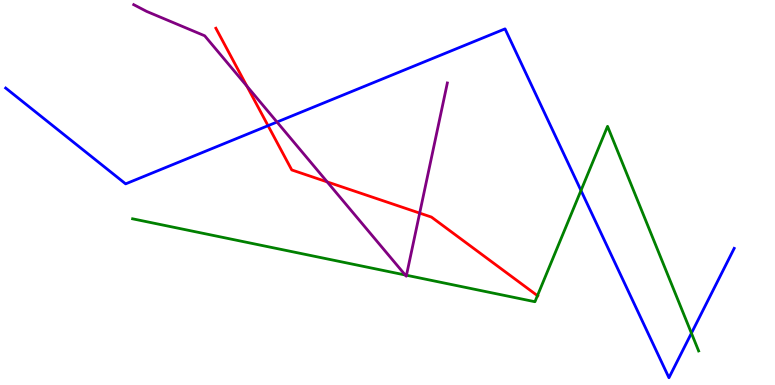[{'lines': ['blue', 'red'], 'intersections': [{'x': 3.46, 'y': 6.74}]}, {'lines': ['green', 'red'], 'intersections': [{'x': 6.93, 'y': 2.32}]}, {'lines': ['purple', 'red'], 'intersections': [{'x': 3.19, 'y': 7.76}, {'x': 4.22, 'y': 5.28}, {'x': 5.42, 'y': 4.46}]}, {'lines': ['blue', 'green'], 'intersections': [{'x': 7.5, 'y': 5.05}, {'x': 8.92, 'y': 1.35}]}, {'lines': ['blue', 'purple'], 'intersections': [{'x': 3.57, 'y': 6.83}]}, {'lines': ['green', 'purple'], 'intersections': [{'x': 5.23, 'y': 2.86}, {'x': 5.24, 'y': 2.85}]}]